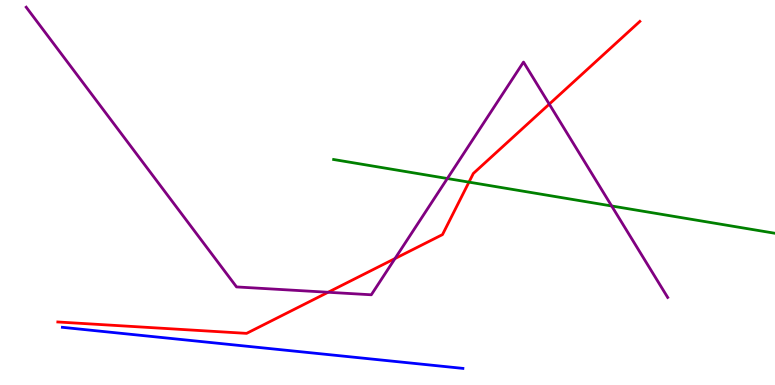[{'lines': ['blue', 'red'], 'intersections': []}, {'lines': ['green', 'red'], 'intersections': [{'x': 6.05, 'y': 5.27}]}, {'lines': ['purple', 'red'], 'intersections': [{'x': 4.23, 'y': 2.41}, {'x': 5.1, 'y': 3.28}, {'x': 7.09, 'y': 7.3}]}, {'lines': ['blue', 'green'], 'intersections': []}, {'lines': ['blue', 'purple'], 'intersections': []}, {'lines': ['green', 'purple'], 'intersections': [{'x': 5.77, 'y': 5.36}, {'x': 7.89, 'y': 4.65}]}]